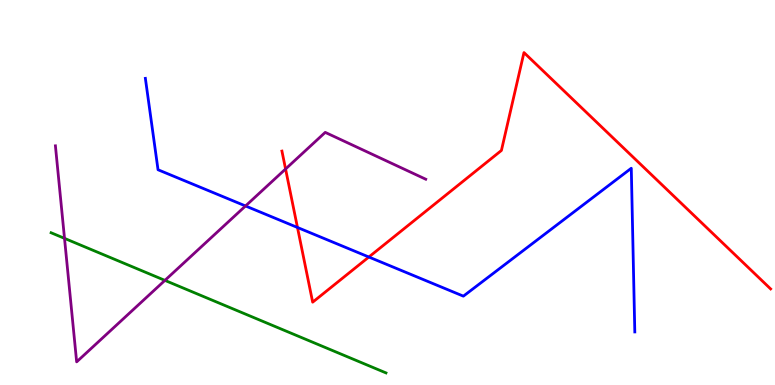[{'lines': ['blue', 'red'], 'intersections': [{'x': 3.84, 'y': 4.09}, {'x': 4.76, 'y': 3.32}]}, {'lines': ['green', 'red'], 'intersections': []}, {'lines': ['purple', 'red'], 'intersections': [{'x': 3.68, 'y': 5.61}]}, {'lines': ['blue', 'green'], 'intersections': []}, {'lines': ['blue', 'purple'], 'intersections': [{'x': 3.17, 'y': 4.65}]}, {'lines': ['green', 'purple'], 'intersections': [{'x': 0.832, 'y': 3.81}, {'x': 2.13, 'y': 2.72}]}]